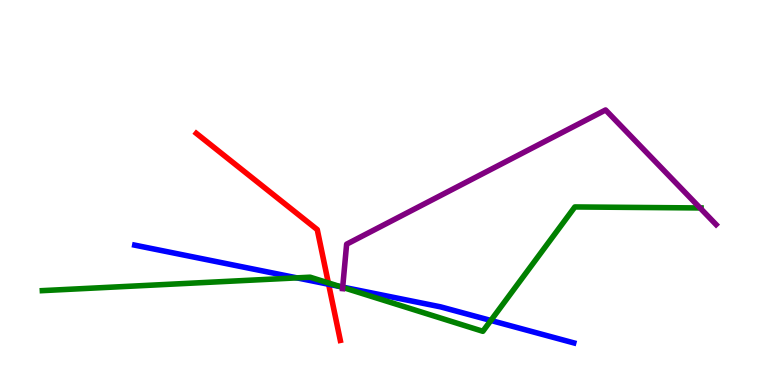[{'lines': ['blue', 'red'], 'intersections': [{'x': 4.24, 'y': 2.62}]}, {'lines': ['green', 'red'], 'intersections': [{'x': 4.24, 'y': 2.65}]}, {'lines': ['purple', 'red'], 'intersections': []}, {'lines': ['blue', 'green'], 'intersections': [{'x': 3.83, 'y': 2.78}, {'x': 4.39, 'y': 2.56}, {'x': 6.33, 'y': 1.68}]}, {'lines': ['blue', 'purple'], 'intersections': [{'x': 4.42, 'y': 2.54}]}, {'lines': ['green', 'purple'], 'intersections': [{'x': 4.42, 'y': 2.54}, {'x': 9.03, 'y': 4.6}]}]